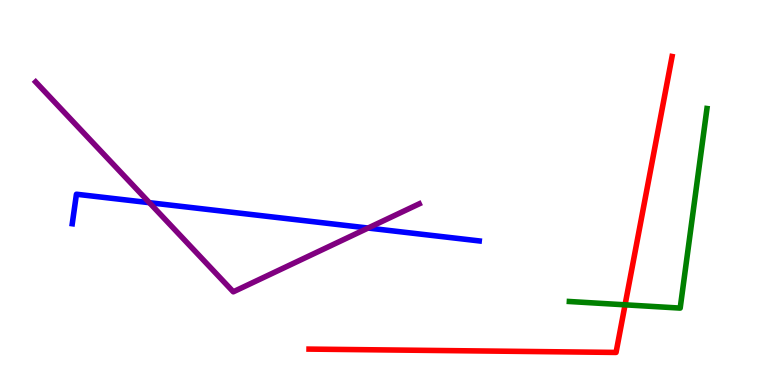[{'lines': ['blue', 'red'], 'intersections': []}, {'lines': ['green', 'red'], 'intersections': [{'x': 8.07, 'y': 2.08}]}, {'lines': ['purple', 'red'], 'intersections': []}, {'lines': ['blue', 'green'], 'intersections': []}, {'lines': ['blue', 'purple'], 'intersections': [{'x': 1.93, 'y': 4.74}, {'x': 4.75, 'y': 4.08}]}, {'lines': ['green', 'purple'], 'intersections': []}]